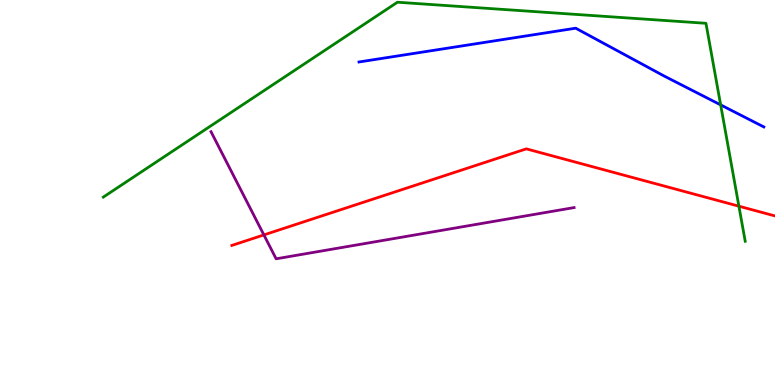[{'lines': ['blue', 'red'], 'intersections': []}, {'lines': ['green', 'red'], 'intersections': [{'x': 9.53, 'y': 4.64}]}, {'lines': ['purple', 'red'], 'intersections': [{'x': 3.41, 'y': 3.9}]}, {'lines': ['blue', 'green'], 'intersections': [{'x': 9.3, 'y': 7.28}]}, {'lines': ['blue', 'purple'], 'intersections': []}, {'lines': ['green', 'purple'], 'intersections': []}]